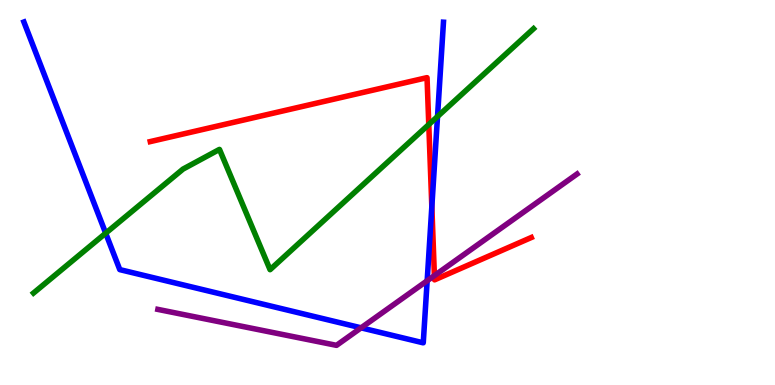[{'lines': ['blue', 'red'], 'intersections': [{'x': 5.57, 'y': 4.63}]}, {'lines': ['green', 'red'], 'intersections': [{'x': 5.53, 'y': 6.77}]}, {'lines': ['purple', 'red'], 'intersections': [{'x': 5.61, 'y': 2.84}]}, {'lines': ['blue', 'green'], 'intersections': [{'x': 1.36, 'y': 3.94}, {'x': 5.65, 'y': 6.97}]}, {'lines': ['blue', 'purple'], 'intersections': [{'x': 4.66, 'y': 1.48}, {'x': 5.51, 'y': 2.71}]}, {'lines': ['green', 'purple'], 'intersections': []}]